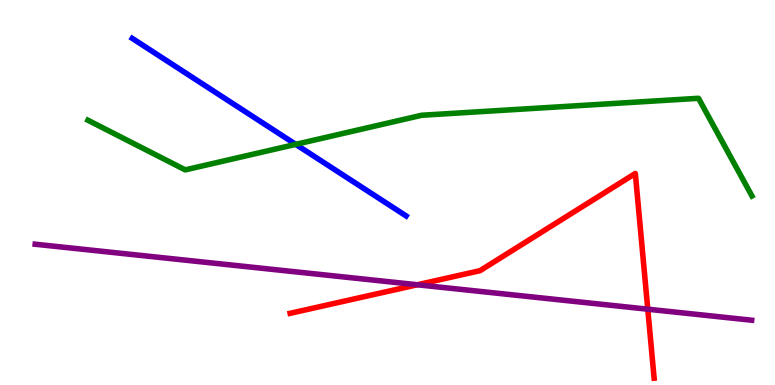[{'lines': ['blue', 'red'], 'intersections': []}, {'lines': ['green', 'red'], 'intersections': []}, {'lines': ['purple', 'red'], 'intersections': [{'x': 5.38, 'y': 2.6}, {'x': 8.36, 'y': 1.97}]}, {'lines': ['blue', 'green'], 'intersections': [{'x': 3.82, 'y': 6.25}]}, {'lines': ['blue', 'purple'], 'intersections': []}, {'lines': ['green', 'purple'], 'intersections': []}]